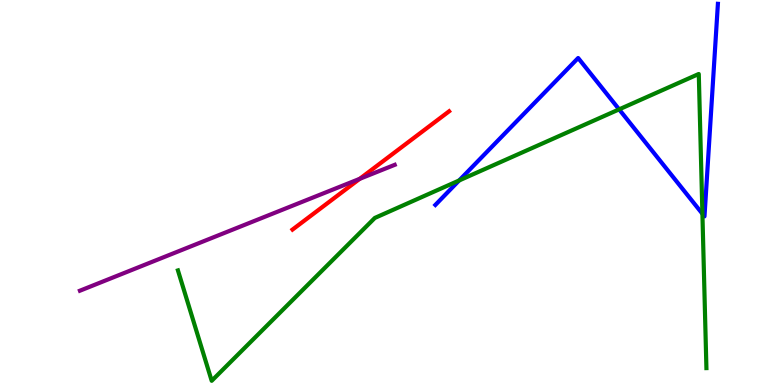[{'lines': ['blue', 'red'], 'intersections': []}, {'lines': ['green', 'red'], 'intersections': []}, {'lines': ['purple', 'red'], 'intersections': [{'x': 4.64, 'y': 5.35}]}, {'lines': ['blue', 'green'], 'intersections': [{'x': 5.92, 'y': 5.31}, {'x': 7.99, 'y': 7.16}, {'x': 9.06, 'y': 4.45}]}, {'lines': ['blue', 'purple'], 'intersections': []}, {'lines': ['green', 'purple'], 'intersections': []}]